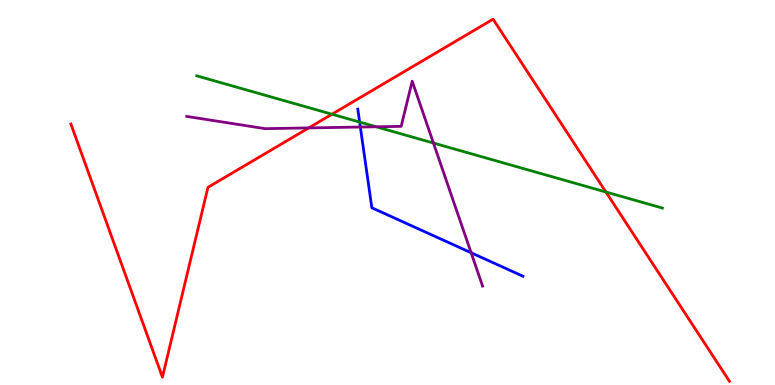[{'lines': ['blue', 'red'], 'intersections': []}, {'lines': ['green', 'red'], 'intersections': [{'x': 4.28, 'y': 7.03}, {'x': 7.82, 'y': 5.01}]}, {'lines': ['purple', 'red'], 'intersections': [{'x': 3.98, 'y': 6.68}]}, {'lines': ['blue', 'green'], 'intersections': [{'x': 4.64, 'y': 6.83}]}, {'lines': ['blue', 'purple'], 'intersections': [{'x': 4.65, 'y': 6.7}, {'x': 6.08, 'y': 3.43}]}, {'lines': ['green', 'purple'], 'intersections': [{'x': 4.85, 'y': 6.71}, {'x': 5.59, 'y': 6.28}]}]